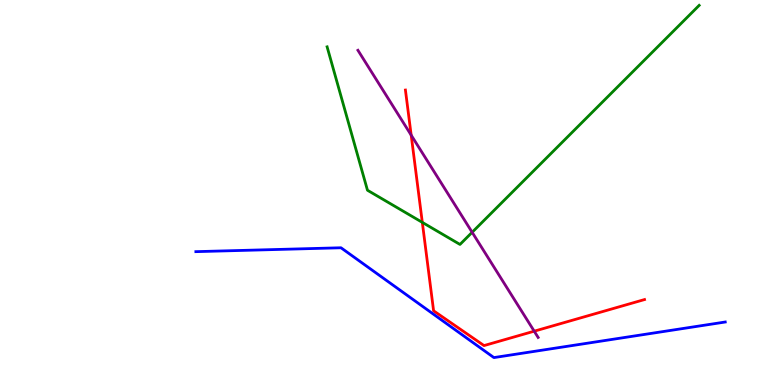[{'lines': ['blue', 'red'], 'intersections': []}, {'lines': ['green', 'red'], 'intersections': [{'x': 5.45, 'y': 4.22}]}, {'lines': ['purple', 'red'], 'intersections': [{'x': 5.31, 'y': 6.49}, {'x': 6.89, 'y': 1.4}]}, {'lines': ['blue', 'green'], 'intersections': []}, {'lines': ['blue', 'purple'], 'intersections': []}, {'lines': ['green', 'purple'], 'intersections': [{'x': 6.09, 'y': 3.97}]}]